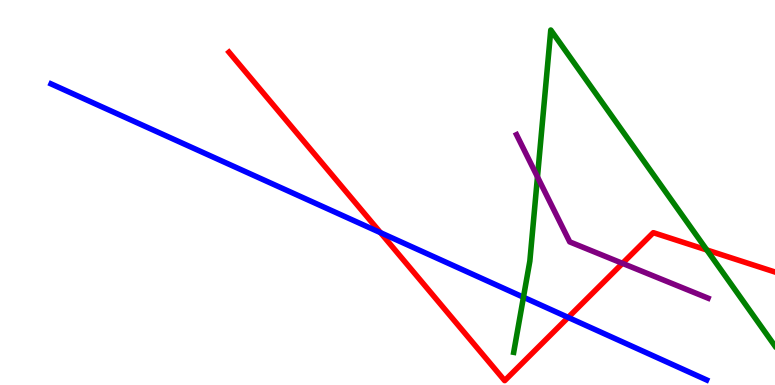[{'lines': ['blue', 'red'], 'intersections': [{'x': 4.91, 'y': 3.96}, {'x': 7.33, 'y': 1.76}]}, {'lines': ['green', 'red'], 'intersections': [{'x': 9.12, 'y': 3.51}]}, {'lines': ['purple', 'red'], 'intersections': [{'x': 8.03, 'y': 3.16}]}, {'lines': ['blue', 'green'], 'intersections': [{'x': 6.75, 'y': 2.28}]}, {'lines': ['blue', 'purple'], 'intersections': []}, {'lines': ['green', 'purple'], 'intersections': [{'x': 6.94, 'y': 5.41}]}]